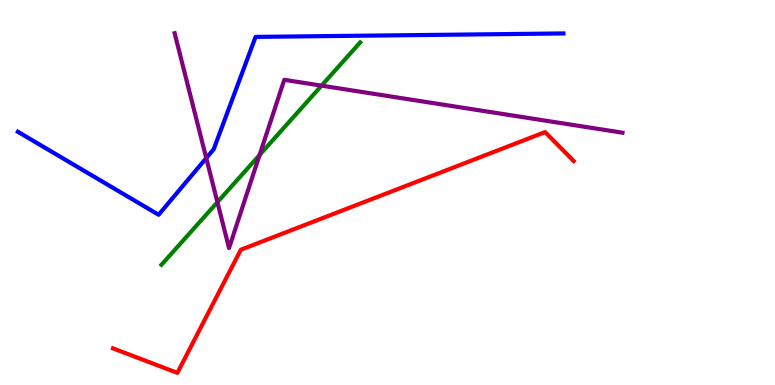[{'lines': ['blue', 'red'], 'intersections': []}, {'lines': ['green', 'red'], 'intersections': []}, {'lines': ['purple', 'red'], 'intersections': []}, {'lines': ['blue', 'green'], 'intersections': []}, {'lines': ['blue', 'purple'], 'intersections': [{'x': 2.66, 'y': 5.89}]}, {'lines': ['green', 'purple'], 'intersections': [{'x': 2.81, 'y': 4.75}, {'x': 3.35, 'y': 5.97}, {'x': 4.15, 'y': 7.78}]}]